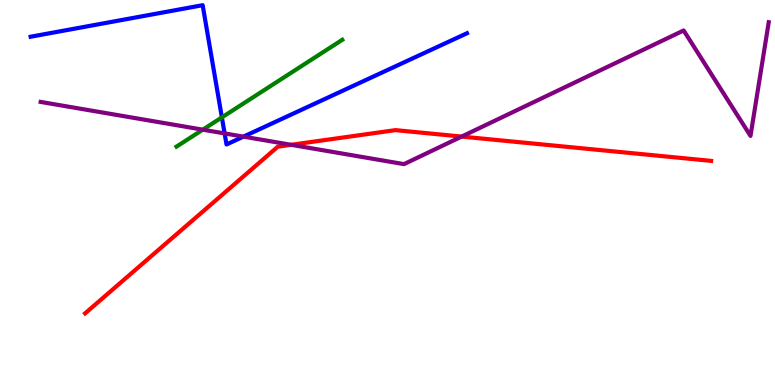[{'lines': ['blue', 'red'], 'intersections': []}, {'lines': ['green', 'red'], 'intersections': []}, {'lines': ['purple', 'red'], 'intersections': [{'x': 3.76, 'y': 6.24}, {'x': 5.96, 'y': 6.45}]}, {'lines': ['blue', 'green'], 'intersections': [{'x': 2.86, 'y': 6.95}]}, {'lines': ['blue', 'purple'], 'intersections': [{'x': 2.9, 'y': 6.53}, {'x': 3.14, 'y': 6.45}]}, {'lines': ['green', 'purple'], 'intersections': [{'x': 2.62, 'y': 6.63}]}]